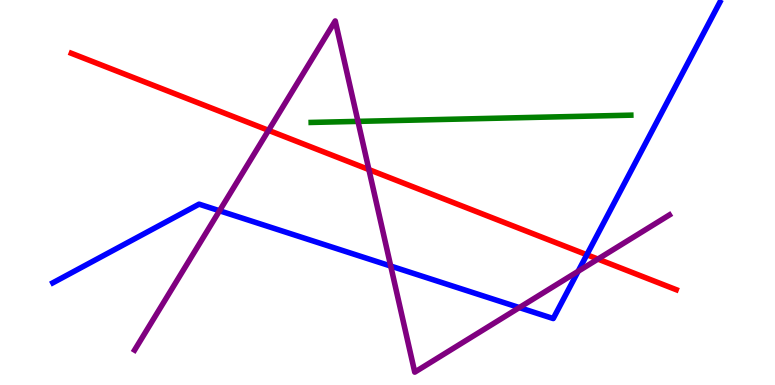[{'lines': ['blue', 'red'], 'intersections': [{'x': 7.57, 'y': 3.38}]}, {'lines': ['green', 'red'], 'intersections': []}, {'lines': ['purple', 'red'], 'intersections': [{'x': 3.47, 'y': 6.61}, {'x': 4.76, 'y': 5.6}, {'x': 7.72, 'y': 3.27}]}, {'lines': ['blue', 'green'], 'intersections': []}, {'lines': ['blue', 'purple'], 'intersections': [{'x': 2.83, 'y': 4.53}, {'x': 5.04, 'y': 3.09}, {'x': 6.7, 'y': 2.01}, {'x': 7.46, 'y': 2.95}]}, {'lines': ['green', 'purple'], 'intersections': [{'x': 4.62, 'y': 6.85}]}]